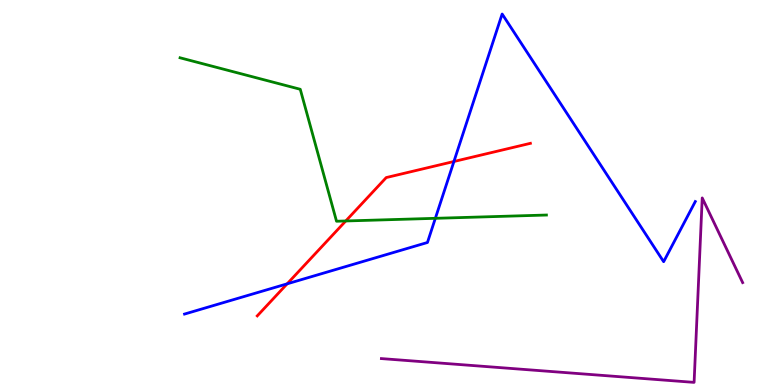[{'lines': ['blue', 'red'], 'intersections': [{'x': 3.71, 'y': 2.63}, {'x': 5.86, 'y': 5.81}]}, {'lines': ['green', 'red'], 'intersections': [{'x': 4.46, 'y': 4.26}]}, {'lines': ['purple', 'red'], 'intersections': []}, {'lines': ['blue', 'green'], 'intersections': [{'x': 5.62, 'y': 4.33}]}, {'lines': ['blue', 'purple'], 'intersections': []}, {'lines': ['green', 'purple'], 'intersections': []}]